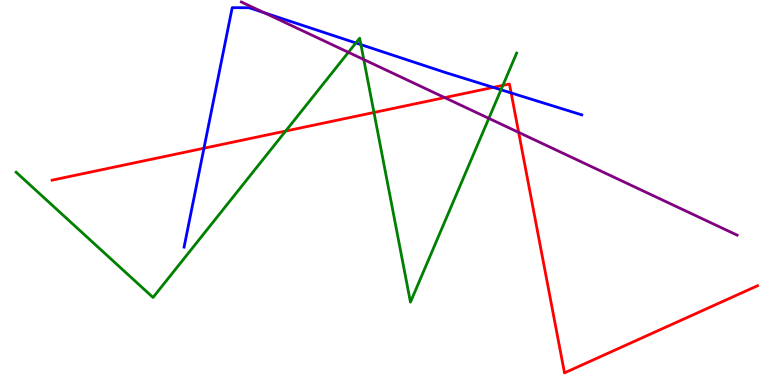[{'lines': ['blue', 'red'], 'intersections': [{'x': 2.63, 'y': 6.15}, {'x': 6.37, 'y': 7.73}, {'x': 6.6, 'y': 7.59}]}, {'lines': ['green', 'red'], 'intersections': [{'x': 3.69, 'y': 6.6}, {'x': 4.83, 'y': 7.08}, {'x': 6.49, 'y': 7.78}]}, {'lines': ['purple', 'red'], 'intersections': [{'x': 5.74, 'y': 7.46}, {'x': 6.69, 'y': 6.56}]}, {'lines': ['blue', 'green'], 'intersections': [{'x': 4.59, 'y': 8.88}, {'x': 4.66, 'y': 8.84}, {'x': 6.46, 'y': 7.67}]}, {'lines': ['blue', 'purple'], 'intersections': [{'x': 3.41, 'y': 9.67}]}, {'lines': ['green', 'purple'], 'intersections': [{'x': 4.5, 'y': 8.64}, {'x': 4.69, 'y': 8.45}, {'x': 6.31, 'y': 6.93}]}]